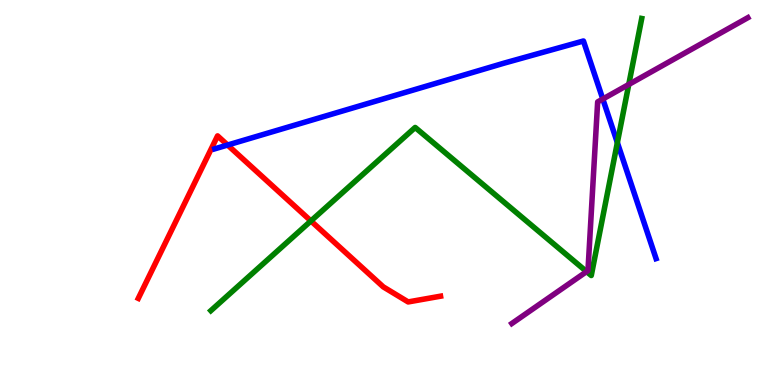[{'lines': ['blue', 'red'], 'intersections': [{'x': 2.94, 'y': 6.23}]}, {'lines': ['green', 'red'], 'intersections': [{'x': 4.01, 'y': 4.26}]}, {'lines': ['purple', 'red'], 'intersections': []}, {'lines': ['blue', 'green'], 'intersections': [{'x': 7.97, 'y': 6.3}]}, {'lines': ['blue', 'purple'], 'intersections': [{'x': 7.78, 'y': 7.43}]}, {'lines': ['green', 'purple'], 'intersections': [{'x': 7.57, 'y': 2.95}, {'x': 8.11, 'y': 7.81}]}]